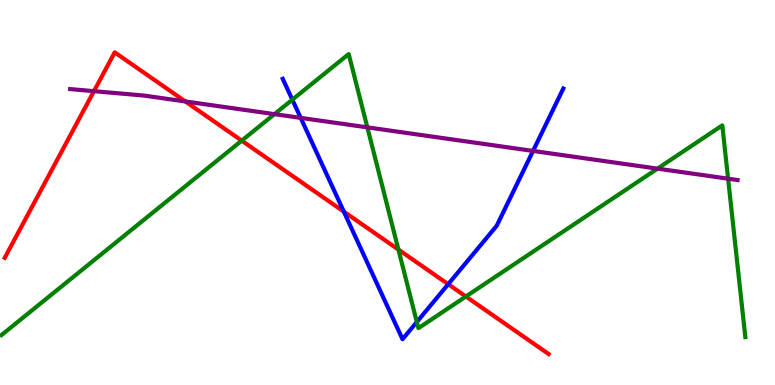[{'lines': ['blue', 'red'], 'intersections': [{'x': 4.44, 'y': 4.5}, {'x': 5.78, 'y': 2.62}]}, {'lines': ['green', 'red'], 'intersections': [{'x': 3.12, 'y': 6.35}, {'x': 5.14, 'y': 3.52}, {'x': 6.01, 'y': 2.3}]}, {'lines': ['purple', 'red'], 'intersections': [{'x': 1.21, 'y': 7.63}, {'x': 2.39, 'y': 7.36}]}, {'lines': ['blue', 'green'], 'intersections': [{'x': 3.77, 'y': 7.41}, {'x': 5.38, 'y': 1.64}]}, {'lines': ['blue', 'purple'], 'intersections': [{'x': 3.88, 'y': 6.94}, {'x': 6.88, 'y': 6.08}]}, {'lines': ['green', 'purple'], 'intersections': [{'x': 3.54, 'y': 7.04}, {'x': 4.74, 'y': 6.69}, {'x': 8.48, 'y': 5.62}, {'x': 9.39, 'y': 5.36}]}]